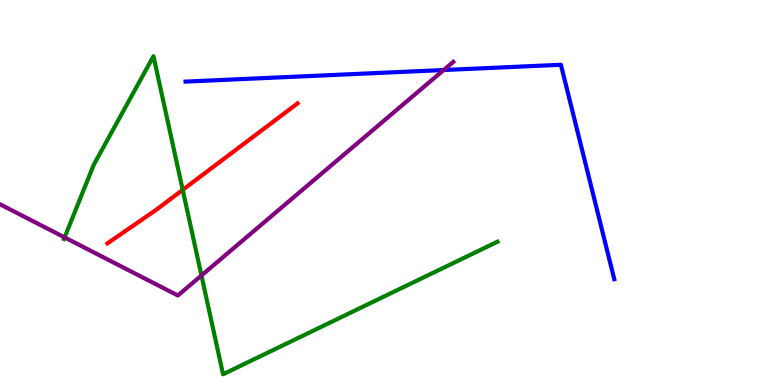[{'lines': ['blue', 'red'], 'intersections': []}, {'lines': ['green', 'red'], 'intersections': [{'x': 2.36, 'y': 5.07}]}, {'lines': ['purple', 'red'], 'intersections': []}, {'lines': ['blue', 'green'], 'intersections': []}, {'lines': ['blue', 'purple'], 'intersections': [{'x': 5.73, 'y': 8.18}]}, {'lines': ['green', 'purple'], 'intersections': [{'x': 0.834, 'y': 3.83}, {'x': 2.6, 'y': 2.84}]}]